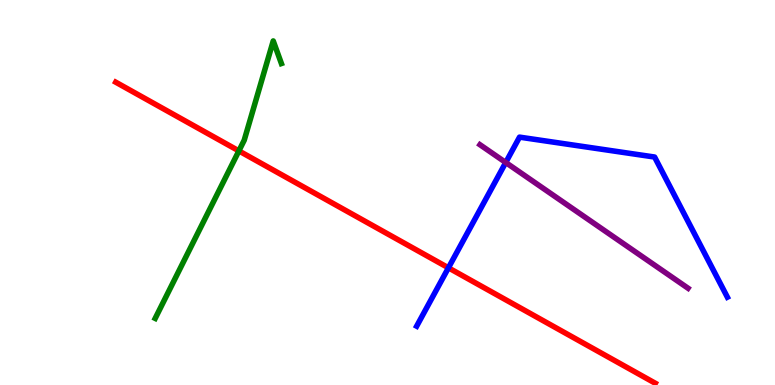[{'lines': ['blue', 'red'], 'intersections': [{'x': 5.79, 'y': 3.04}]}, {'lines': ['green', 'red'], 'intersections': [{'x': 3.08, 'y': 6.08}]}, {'lines': ['purple', 'red'], 'intersections': []}, {'lines': ['blue', 'green'], 'intersections': []}, {'lines': ['blue', 'purple'], 'intersections': [{'x': 6.53, 'y': 5.78}]}, {'lines': ['green', 'purple'], 'intersections': []}]